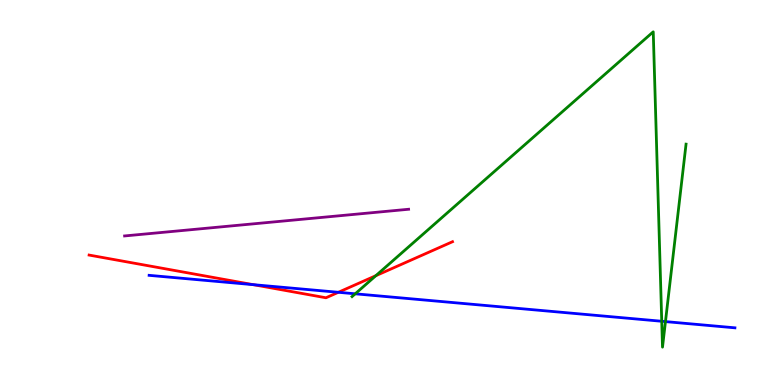[{'lines': ['blue', 'red'], 'intersections': [{'x': 3.27, 'y': 2.61}, {'x': 4.37, 'y': 2.41}]}, {'lines': ['green', 'red'], 'intersections': [{'x': 4.85, 'y': 2.84}]}, {'lines': ['purple', 'red'], 'intersections': []}, {'lines': ['blue', 'green'], 'intersections': [{'x': 4.58, 'y': 2.37}, {'x': 8.54, 'y': 1.66}, {'x': 8.59, 'y': 1.65}]}, {'lines': ['blue', 'purple'], 'intersections': []}, {'lines': ['green', 'purple'], 'intersections': []}]